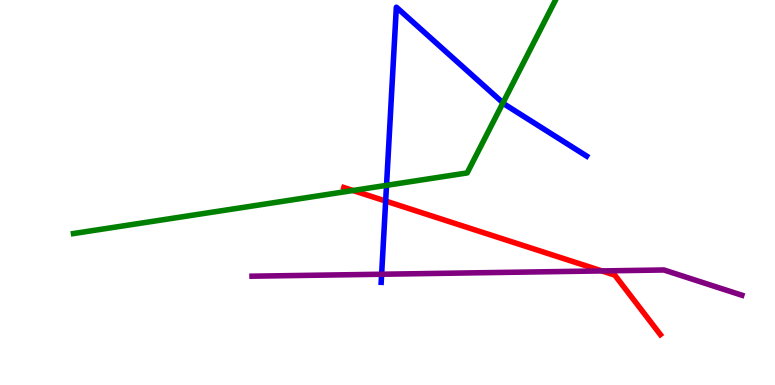[{'lines': ['blue', 'red'], 'intersections': [{'x': 4.98, 'y': 4.78}]}, {'lines': ['green', 'red'], 'intersections': [{'x': 4.56, 'y': 5.05}]}, {'lines': ['purple', 'red'], 'intersections': [{'x': 7.77, 'y': 2.96}]}, {'lines': ['blue', 'green'], 'intersections': [{'x': 4.99, 'y': 5.19}, {'x': 6.49, 'y': 7.33}]}, {'lines': ['blue', 'purple'], 'intersections': [{'x': 4.92, 'y': 2.88}]}, {'lines': ['green', 'purple'], 'intersections': []}]